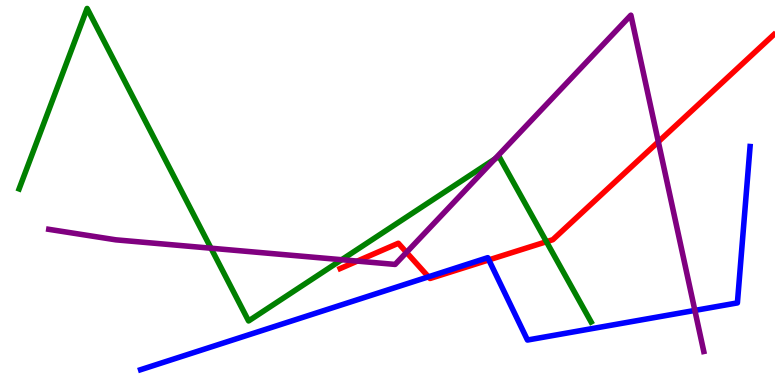[{'lines': ['blue', 'red'], 'intersections': [{'x': 5.53, 'y': 2.81}, {'x': 6.31, 'y': 3.25}]}, {'lines': ['green', 'red'], 'intersections': [{'x': 7.05, 'y': 3.72}]}, {'lines': ['purple', 'red'], 'intersections': [{'x': 4.61, 'y': 3.22}, {'x': 5.25, 'y': 3.44}, {'x': 8.49, 'y': 6.32}]}, {'lines': ['blue', 'green'], 'intersections': []}, {'lines': ['blue', 'purple'], 'intersections': [{'x': 8.97, 'y': 1.94}]}, {'lines': ['green', 'purple'], 'intersections': [{'x': 2.72, 'y': 3.55}, {'x': 4.41, 'y': 3.25}, {'x': 6.39, 'y': 5.87}]}]